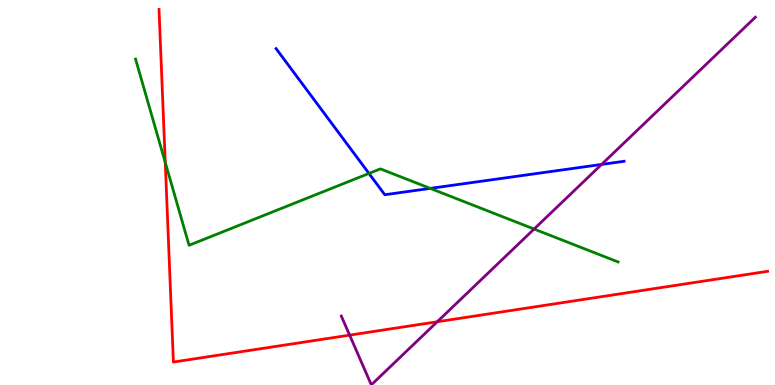[{'lines': ['blue', 'red'], 'intersections': []}, {'lines': ['green', 'red'], 'intersections': [{'x': 2.13, 'y': 5.78}]}, {'lines': ['purple', 'red'], 'intersections': [{'x': 4.51, 'y': 1.3}, {'x': 5.64, 'y': 1.64}]}, {'lines': ['blue', 'green'], 'intersections': [{'x': 4.76, 'y': 5.5}, {'x': 5.55, 'y': 5.11}]}, {'lines': ['blue', 'purple'], 'intersections': [{'x': 7.76, 'y': 5.73}]}, {'lines': ['green', 'purple'], 'intersections': [{'x': 6.89, 'y': 4.05}]}]